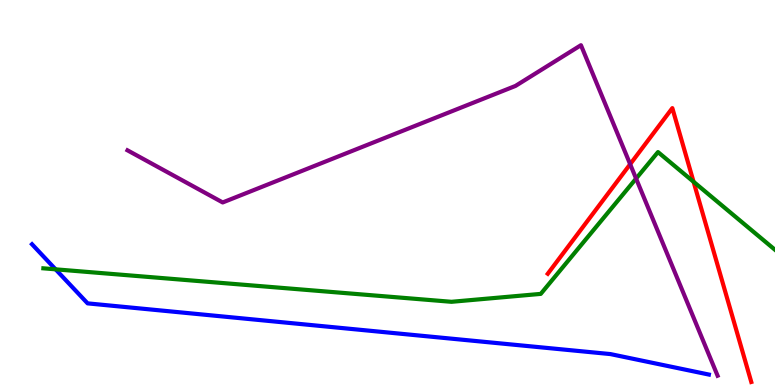[{'lines': ['blue', 'red'], 'intersections': []}, {'lines': ['green', 'red'], 'intersections': [{'x': 8.95, 'y': 5.28}]}, {'lines': ['purple', 'red'], 'intersections': [{'x': 8.13, 'y': 5.73}]}, {'lines': ['blue', 'green'], 'intersections': [{'x': 0.717, 'y': 3.0}]}, {'lines': ['blue', 'purple'], 'intersections': []}, {'lines': ['green', 'purple'], 'intersections': [{'x': 8.21, 'y': 5.36}]}]